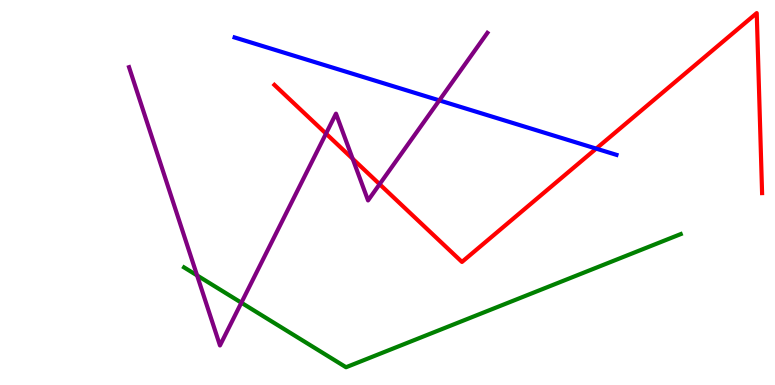[{'lines': ['blue', 'red'], 'intersections': [{'x': 7.69, 'y': 6.14}]}, {'lines': ['green', 'red'], 'intersections': []}, {'lines': ['purple', 'red'], 'intersections': [{'x': 4.21, 'y': 6.53}, {'x': 4.55, 'y': 5.88}, {'x': 4.9, 'y': 5.22}]}, {'lines': ['blue', 'green'], 'intersections': []}, {'lines': ['blue', 'purple'], 'intersections': [{'x': 5.67, 'y': 7.39}]}, {'lines': ['green', 'purple'], 'intersections': [{'x': 2.54, 'y': 2.85}, {'x': 3.11, 'y': 2.14}]}]